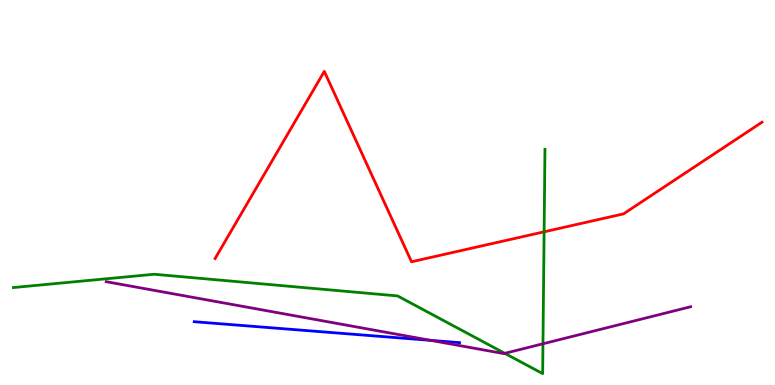[{'lines': ['blue', 'red'], 'intersections': []}, {'lines': ['green', 'red'], 'intersections': [{'x': 7.02, 'y': 3.98}]}, {'lines': ['purple', 'red'], 'intersections': []}, {'lines': ['blue', 'green'], 'intersections': []}, {'lines': ['blue', 'purple'], 'intersections': [{'x': 5.56, 'y': 1.16}]}, {'lines': ['green', 'purple'], 'intersections': [{'x': 6.51, 'y': 0.822}, {'x': 7.01, 'y': 1.07}]}]